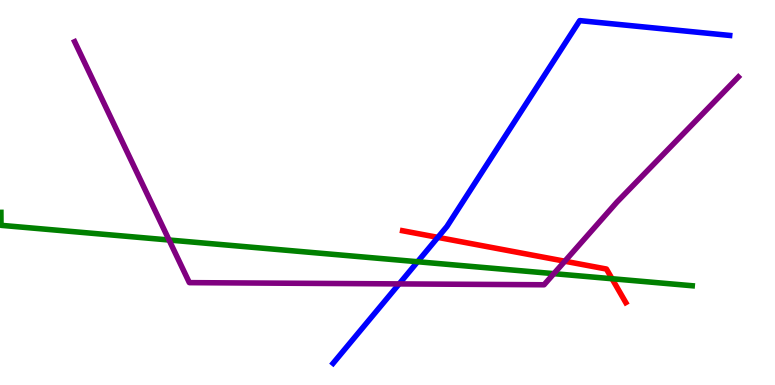[{'lines': ['blue', 'red'], 'intersections': [{'x': 5.65, 'y': 3.83}]}, {'lines': ['green', 'red'], 'intersections': [{'x': 7.9, 'y': 2.76}]}, {'lines': ['purple', 'red'], 'intersections': [{'x': 7.29, 'y': 3.22}]}, {'lines': ['blue', 'green'], 'intersections': [{'x': 5.39, 'y': 3.2}]}, {'lines': ['blue', 'purple'], 'intersections': [{'x': 5.15, 'y': 2.63}]}, {'lines': ['green', 'purple'], 'intersections': [{'x': 2.18, 'y': 3.77}, {'x': 7.15, 'y': 2.89}]}]